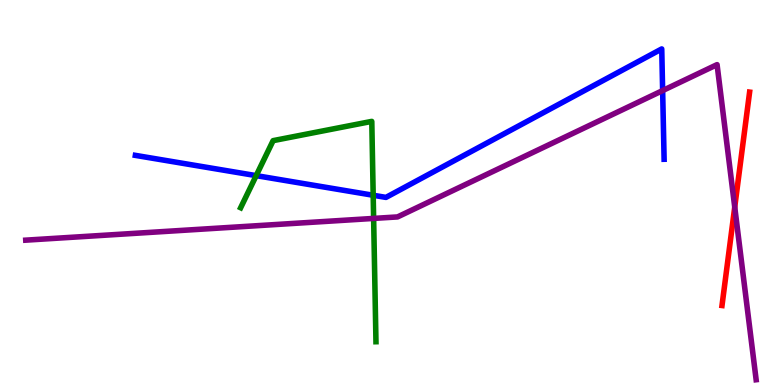[{'lines': ['blue', 'red'], 'intersections': []}, {'lines': ['green', 'red'], 'intersections': []}, {'lines': ['purple', 'red'], 'intersections': [{'x': 9.48, 'y': 4.62}]}, {'lines': ['blue', 'green'], 'intersections': [{'x': 3.31, 'y': 5.44}, {'x': 4.82, 'y': 4.93}]}, {'lines': ['blue', 'purple'], 'intersections': [{'x': 8.55, 'y': 7.65}]}, {'lines': ['green', 'purple'], 'intersections': [{'x': 4.82, 'y': 4.33}]}]